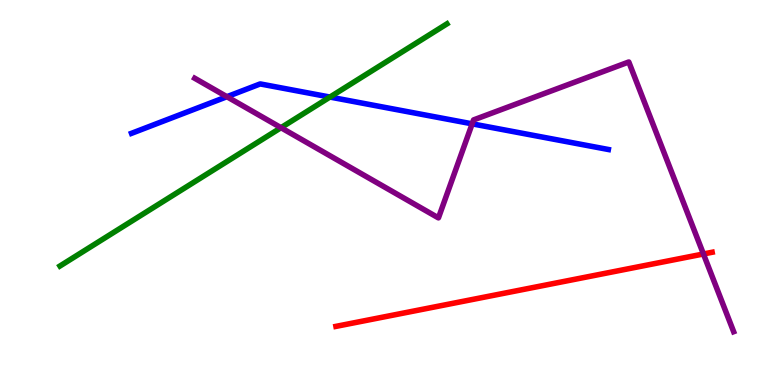[{'lines': ['blue', 'red'], 'intersections': []}, {'lines': ['green', 'red'], 'intersections': []}, {'lines': ['purple', 'red'], 'intersections': [{'x': 9.08, 'y': 3.4}]}, {'lines': ['blue', 'green'], 'intersections': [{'x': 4.26, 'y': 7.48}]}, {'lines': ['blue', 'purple'], 'intersections': [{'x': 2.93, 'y': 7.49}, {'x': 6.09, 'y': 6.78}]}, {'lines': ['green', 'purple'], 'intersections': [{'x': 3.63, 'y': 6.68}]}]